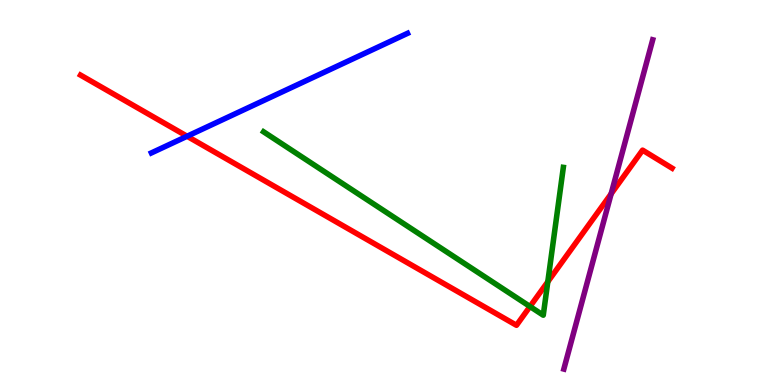[{'lines': ['blue', 'red'], 'intersections': [{'x': 2.41, 'y': 6.46}]}, {'lines': ['green', 'red'], 'intersections': [{'x': 6.84, 'y': 2.04}, {'x': 7.07, 'y': 2.68}]}, {'lines': ['purple', 'red'], 'intersections': [{'x': 7.89, 'y': 4.97}]}, {'lines': ['blue', 'green'], 'intersections': []}, {'lines': ['blue', 'purple'], 'intersections': []}, {'lines': ['green', 'purple'], 'intersections': []}]